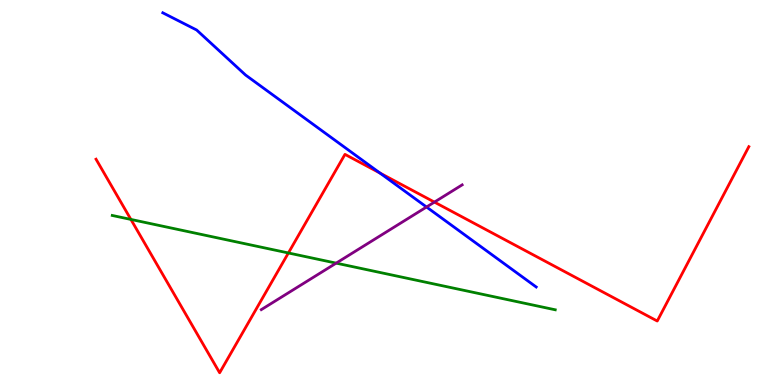[{'lines': ['blue', 'red'], 'intersections': [{'x': 4.9, 'y': 5.51}]}, {'lines': ['green', 'red'], 'intersections': [{'x': 1.69, 'y': 4.3}, {'x': 3.72, 'y': 3.43}]}, {'lines': ['purple', 'red'], 'intersections': [{'x': 5.61, 'y': 4.75}]}, {'lines': ['blue', 'green'], 'intersections': []}, {'lines': ['blue', 'purple'], 'intersections': [{'x': 5.5, 'y': 4.62}]}, {'lines': ['green', 'purple'], 'intersections': [{'x': 4.34, 'y': 3.17}]}]